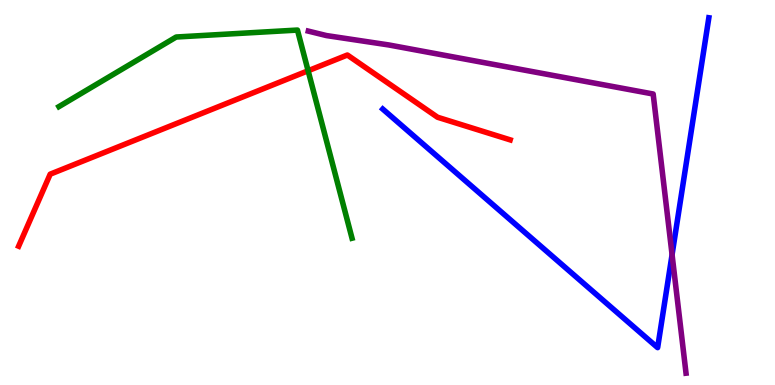[{'lines': ['blue', 'red'], 'intersections': []}, {'lines': ['green', 'red'], 'intersections': [{'x': 3.98, 'y': 8.16}]}, {'lines': ['purple', 'red'], 'intersections': []}, {'lines': ['blue', 'green'], 'intersections': []}, {'lines': ['blue', 'purple'], 'intersections': [{'x': 8.67, 'y': 3.39}]}, {'lines': ['green', 'purple'], 'intersections': []}]